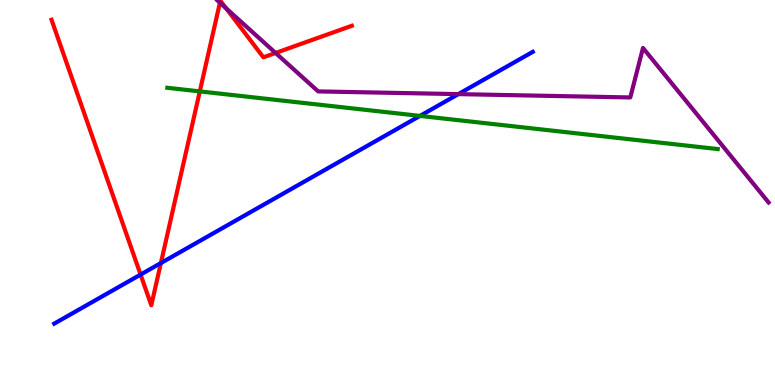[{'lines': ['blue', 'red'], 'intersections': [{'x': 1.81, 'y': 2.87}, {'x': 2.08, 'y': 3.17}]}, {'lines': ['green', 'red'], 'intersections': [{'x': 2.58, 'y': 7.63}]}, {'lines': ['purple', 'red'], 'intersections': [{'x': 2.84, 'y': 9.93}, {'x': 2.92, 'y': 9.78}, {'x': 3.56, 'y': 8.62}]}, {'lines': ['blue', 'green'], 'intersections': [{'x': 5.42, 'y': 6.99}]}, {'lines': ['blue', 'purple'], 'intersections': [{'x': 5.91, 'y': 7.56}]}, {'lines': ['green', 'purple'], 'intersections': []}]